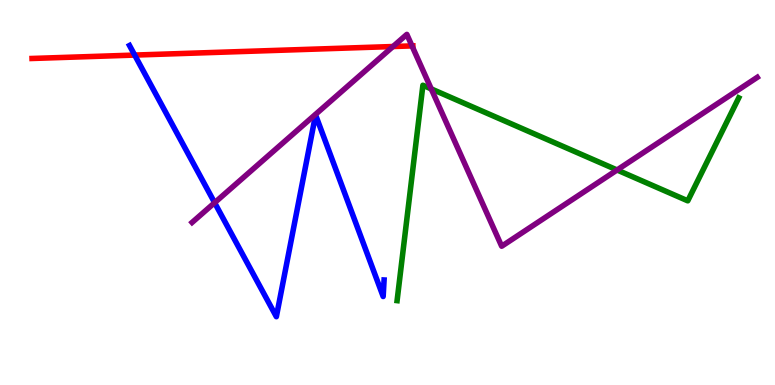[{'lines': ['blue', 'red'], 'intersections': [{'x': 1.74, 'y': 8.57}]}, {'lines': ['green', 'red'], 'intersections': []}, {'lines': ['purple', 'red'], 'intersections': [{'x': 5.07, 'y': 8.79}, {'x': 5.32, 'y': 8.81}]}, {'lines': ['blue', 'green'], 'intersections': []}, {'lines': ['blue', 'purple'], 'intersections': [{'x': 2.77, 'y': 4.73}]}, {'lines': ['green', 'purple'], 'intersections': [{'x': 5.56, 'y': 7.69}, {'x': 7.96, 'y': 5.58}]}]